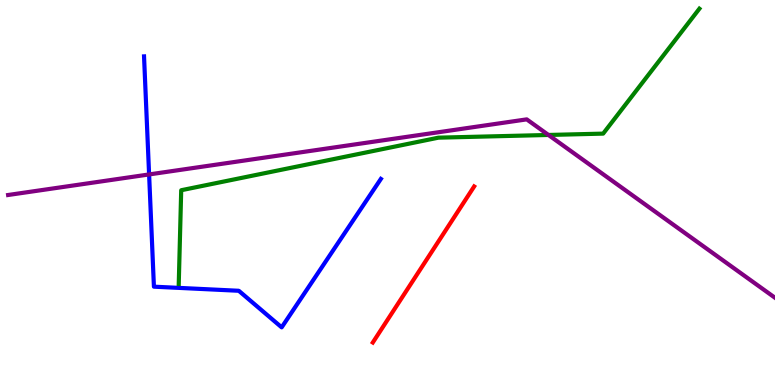[{'lines': ['blue', 'red'], 'intersections': []}, {'lines': ['green', 'red'], 'intersections': []}, {'lines': ['purple', 'red'], 'intersections': []}, {'lines': ['blue', 'green'], 'intersections': []}, {'lines': ['blue', 'purple'], 'intersections': [{'x': 1.92, 'y': 5.47}]}, {'lines': ['green', 'purple'], 'intersections': [{'x': 7.08, 'y': 6.49}]}]